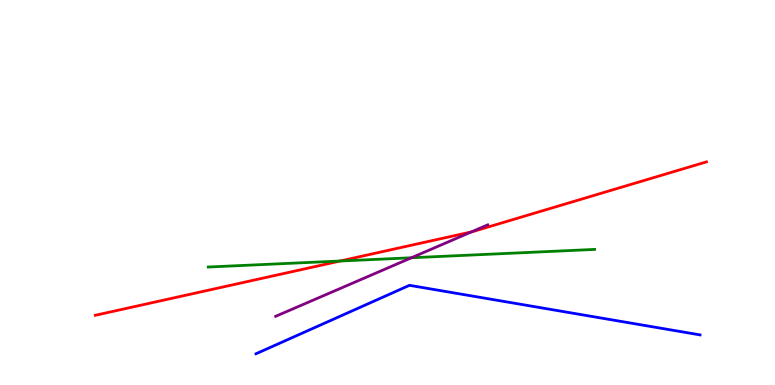[{'lines': ['blue', 'red'], 'intersections': []}, {'lines': ['green', 'red'], 'intersections': [{'x': 4.39, 'y': 3.22}]}, {'lines': ['purple', 'red'], 'intersections': [{'x': 6.08, 'y': 3.98}]}, {'lines': ['blue', 'green'], 'intersections': []}, {'lines': ['blue', 'purple'], 'intersections': []}, {'lines': ['green', 'purple'], 'intersections': [{'x': 5.31, 'y': 3.3}]}]